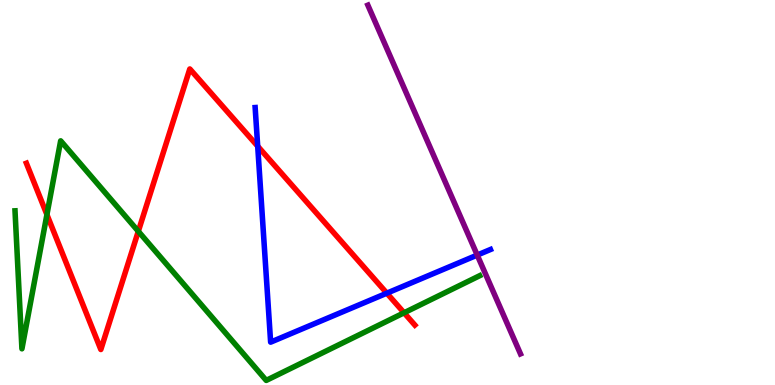[{'lines': ['blue', 'red'], 'intersections': [{'x': 3.33, 'y': 6.2}, {'x': 4.99, 'y': 2.38}]}, {'lines': ['green', 'red'], 'intersections': [{'x': 0.605, 'y': 4.43}, {'x': 1.78, 'y': 3.99}, {'x': 5.21, 'y': 1.88}]}, {'lines': ['purple', 'red'], 'intersections': []}, {'lines': ['blue', 'green'], 'intersections': []}, {'lines': ['blue', 'purple'], 'intersections': [{'x': 6.16, 'y': 3.37}]}, {'lines': ['green', 'purple'], 'intersections': []}]